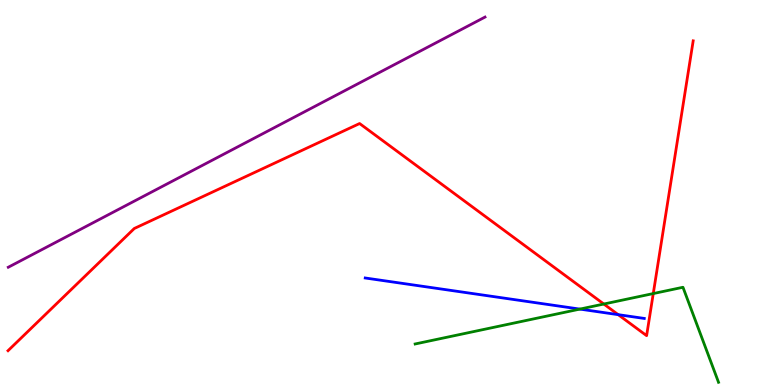[{'lines': ['blue', 'red'], 'intersections': [{'x': 7.98, 'y': 1.83}]}, {'lines': ['green', 'red'], 'intersections': [{'x': 7.79, 'y': 2.1}, {'x': 8.43, 'y': 2.38}]}, {'lines': ['purple', 'red'], 'intersections': []}, {'lines': ['blue', 'green'], 'intersections': [{'x': 7.48, 'y': 1.97}]}, {'lines': ['blue', 'purple'], 'intersections': []}, {'lines': ['green', 'purple'], 'intersections': []}]